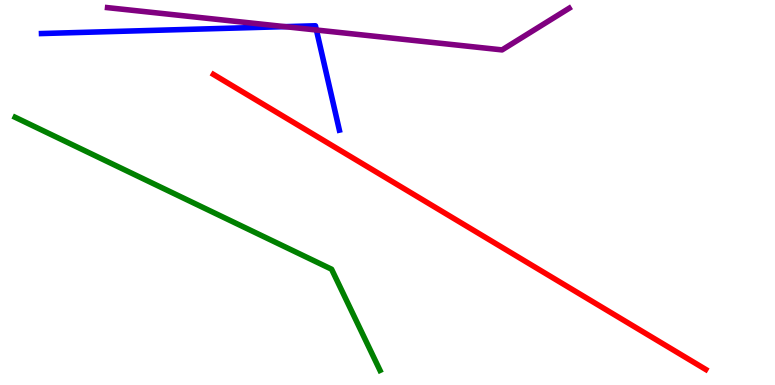[{'lines': ['blue', 'red'], 'intersections': []}, {'lines': ['green', 'red'], 'intersections': []}, {'lines': ['purple', 'red'], 'intersections': []}, {'lines': ['blue', 'green'], 'intersections': []}, {'lines': ['blue', 'purple'], 'intersections': [{'x': 3.68, 'y': 9.31}, {'x': 4.08, 'y': 9.22}]}, {'lines': ['green', 'purple'], 'intersections': []}]